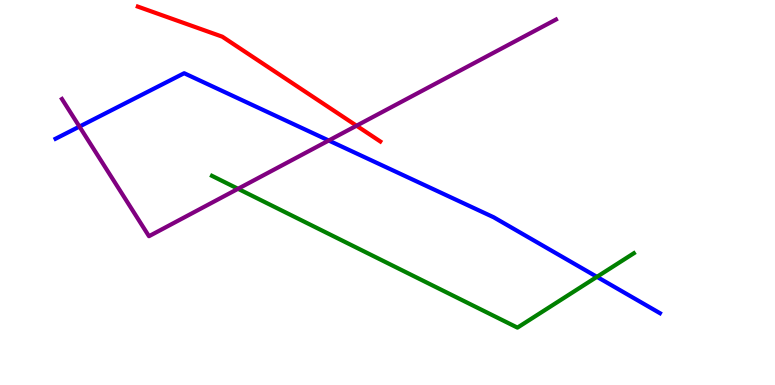[{'lines': ['blue', 'red'], 'intersections': []}, {'lines': ['green', 'red'], 'intersections': []}, {'lines': ['purple', 'red'], 'intersections': [{'x': 4.6, 'y': 6.73}]}, {'lines': ['blue', 'green'], 'intersections': [{'x': 7.7, 'y': 2.81}]}, {'lines': ['blue', 'purple'], 'intersections': [{'x': 1.02, 'y': 6.71}, {'x': 4.24, 'y': 6.35}]}, {'lines': ['green', 'purple'], 'intersections': [{'x': 3.07, 'y': 5.1}]}]